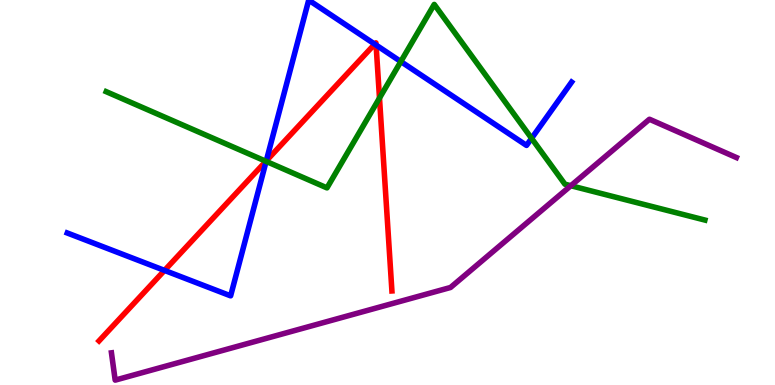[{'lines': ['blue', 'red'], 'intersections': [{'x': 2.12, 'y': 2.98}, {'x': 3.44, 'y': 5.82}, {'x': 4.83, 'y': 8.85}, {'x': 4.85, 'y': 8.83}]}, {'lines': ['green', 'red'], 'intersections': [{'x': 3.43, 'y': 5.81}, {'x': 4.9, 'y': 7.45}]}, {'lines': ['purple', 'red'], 'intersections': []}, {'lines': ['blue', 'green'], 'intersections': [{'x': 3.43, 'y': 5.81}, {'x': 5.17, 'y': 8.4}, {'x': 6.86, 'y': 6.41}]}, {'lines': ['blue', 'purple'], 'intersections': []}, {'lines': ['green', 'purple'], 'intersections': [{'x': 7.37, 'y': 5.18}]}]